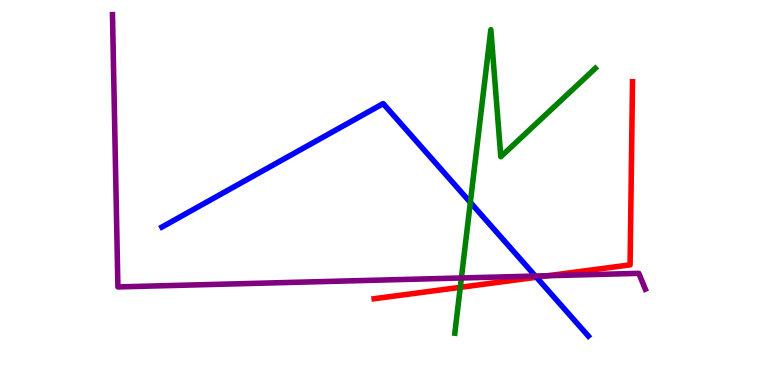[{'lines': ['blue', 'red'], 'intersections': [{'x': 6.92, 'y': 2.8}]}, {'lines': ['green', 'red'], 'intersections': [{'x': 5.94, 'y': 2.54}]}, {'lines': ['purple', 'red'], 'intersections': [{'x': 7.07, 'y': 2.84}]}, {'lines': ['blue', 'green'], 'intersections': [{'x': 6.07, 'y': 4.74}]}, {'lines': ['blue', 'purple'], 'intersections': [{'x': 6.91, 'y': 2.83}]}, {'lines': ['green', 'purple'], 'intersections': [{'x': 5.95, 'y': 2.78}]}]